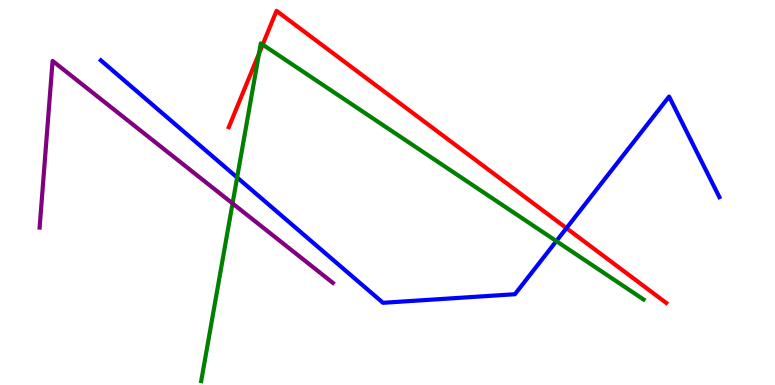[{'lines': ['blue', 'red'], 'intersections': [{'x': 7.31, 'y': 4.07}]}, {'lines': ['green', 'red'], 'intersections': [{'x': 3.34, 'y': 8.61}, {'x': 3.39, 'y': 8.84}]}, {'lines': ['purple', 'red'], 'intersections': []}, {'lines': ['blue', 'green'], 'intersections': [{'x': 3.06, 'y': 5.39}, {'x': 7.18, 'y': 3.74}]}, {'lines': ['blue', 'purple'], 'intersections': []}, {'lines': ['green', 'purple'], 'intersections': [{'x': 3.0, 'y': 4.72}]}]